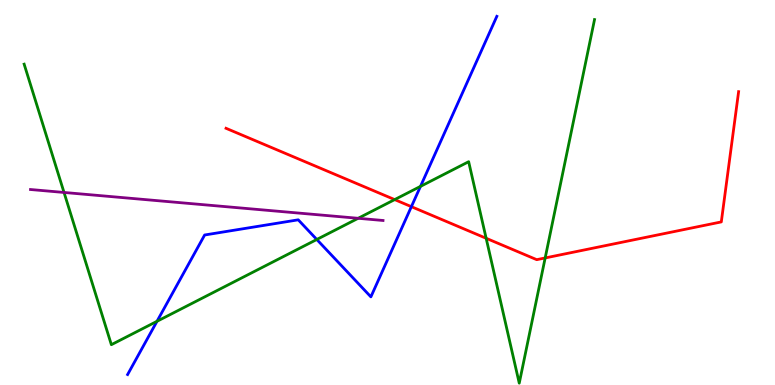[{'lines': ['blue', 'red'], 'intersections': [{'x': 5.31, 'y': 4.63}]}, {'lines': ['green', 'red'], 'intersections': [{'x': 5.09, 'y': 4.82}, {'x': 6.27, 'y': 3.81}, {'x': 7.03, 'y': 3.3}]}, {'lines': ['purple', 'red'], 'intersections': []}, {'lines': ['blue', 'green'], 'intersections': [{'x': 2.03, 'y': 1.65}, {'x': 4.09, 'y': 3.78}, {'x': 5.43, 'y': 5.16}]}, {'lines': ['blue', 'purple'], 'intersections': []}, {'lines': ['green', 'purple'], 'intersections': [{'x': 0.826, 'y': 5.0}, {'x': 4.62, 'y': 4.33}]}]